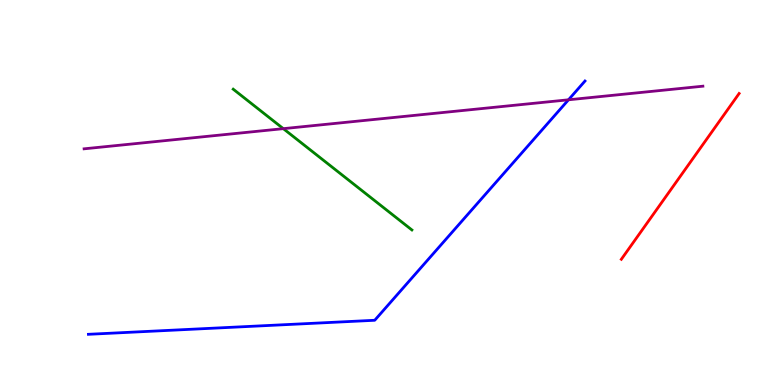[{'lines': ['blue', 'red'], 'intersections': []}, {'lines': ['green', 'red'], 'intersections': []}, {'lines': ['purple', 'red'], 'intersections': []}, {'lines': ['blue', 'green'], 'intersections': []}, {'lines': ['blue', 'purple'], 'intersections': [{'x': 7.34, 'y': 7.41}]}, {'lines': ['green', 'purple'], 'intersections': [{'x': 3.66, 'y': 6.66}]}]